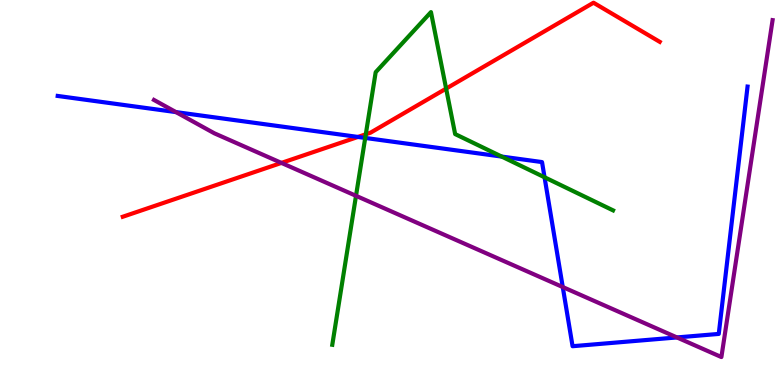[{'lines': ['blue', 'red'], 'intersections': [{'x': 4.62, 'y': 6.44}]}, {'lines': ['green', 'red'], 'intersections': [{'x': 4.72, 'y': 6.51}, {'x': 5.76, 'y': 7.7}]}, {'lines': ['purple', 'red'], 'intersections': [{'x': 3.63, 'y': 5.77}]}, {'lines': ['blue', 'green'], 'intersections': [{'x': 4.71, 'y': 6.42}, {'x': 6.47, 'y': 5.93}, {'x': 7.03, 'y': 5.4}]}, {'lines': ['blue', 'purple'], 'intersections': [{'x': 2.27, 'y': 7.09}, {'x': 7.26, 'y': 2.54}, {'x': 8.73, 'y': 1.24}]}, {'lines': ['green', 'purple'], 'intersections': [{'x': 4.59, 'y': 4.91}]}]